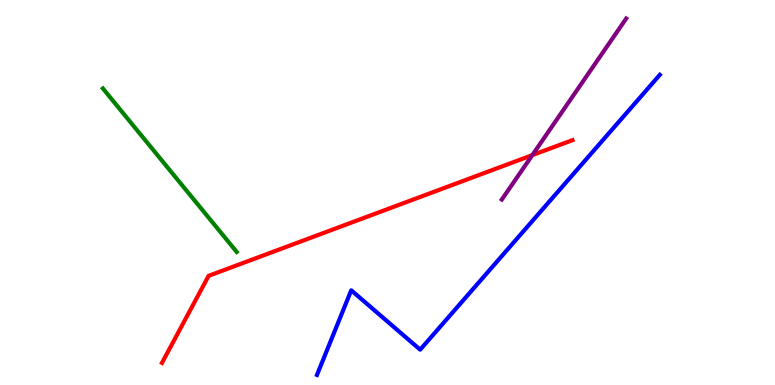[{'lines': ['blue', 'red'], 'intersections': []}, {'lines': ['green', 'red'], 'intersections': []}, {'lines': ['purple', 'red'], 'intersections': [{'x': 6.87, 'y': 5.97}]}, {'lines': ['blue', 'green'], 'intersections': []}, {'lines': ['blue', 'purple'], 'intersections': []}, {'lines': ['green', 'purple'], 'intersections': []}]